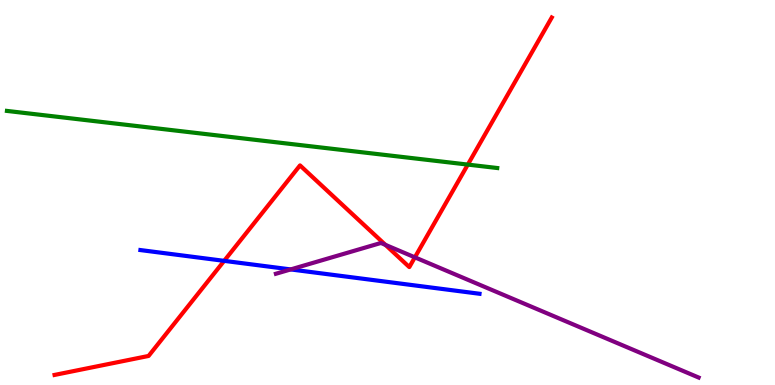[{'lines': ['blue', 'red'], 'intersections': [{'x': 2.89, 'y': 3.22}]}, {'lines': ['green', 'red'], 'intersections': [{'x': 6.04, 'y': 5.72}]}, {'lines': ['purple', 'red'], 'intersections': [{'x': 4.97, 'y': 3.64}, {'x': 5.35, 'y': 3.32}]}, {'lines': ['blue', 'green'], 'intersections': []}, {'lines': ['blue', 'purple'], 'intersections': [{'x': 3.75, 'y': 3.0}]}, {'lines': ['green', 'purple'], 'intersections': []}]